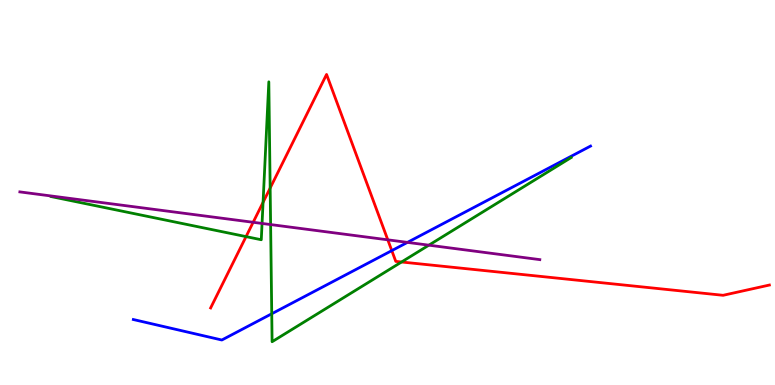[{'lines': ['blue', 'red'], 'intersections': [{'x': 5.06, 'y': 3.49}]}, {'lines': ['green', 'red'], 'intersections': [{'x': 3.17, 'y': 3.85}, {'x': 3.39, 'y': 4.74}, {'x': 3.49, 'y': 5.12}, {'x': 5.18, 'y': 3.19}]}, {'lines': ['purple', 'red'], 'intersections': [{'x': 3.27, 'y': 4.23}, {'x': 5.0, 'y': 3.77}]}, {'lines': ['blue', 'green'], 'intersections': [{'x': 3.51, 'y': 1.85}]}, {'lines': ['blue', 'purple'], 'intersections': [{'x': 5.26, 'y': 3.7}]}, {'lines': ['green', 'purple'], 'intersections': [{'x': 3.38, 'y': 4.2}, {'x': 3.49, 'y': 4.17}, {'x': 5.53, 'y': 3.63}]}]